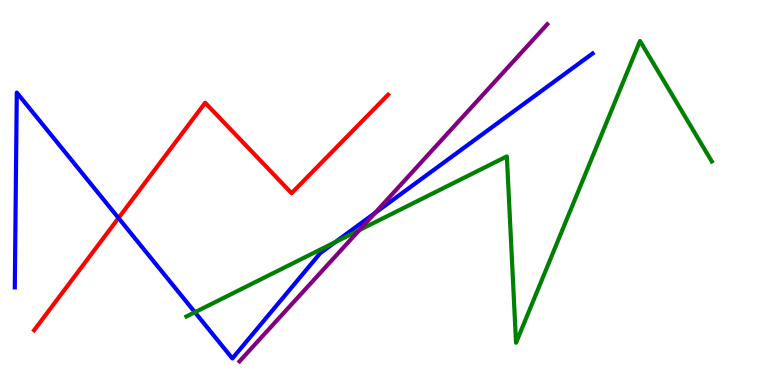[{'lines': ['blue', 'red'], 'intersections': [{'x': 1.53, 'y': 4.34}]}, {'lines': ['green', 'red'], 'intersections': []}, {'lines': ['purple', 'red'], 'intersections': []}, {'lines': ['blue', 'green'], 'intersections': [{'x': 2.52, 'y': 1.89}, {'x': 4.33, 'y': 3.71}]}, {'lines': ['blue', 'purple'], 'intersections': [{'x': 4.84, 'y': 4.46}]}, {'lines': ['green', 'purple'], 'intersections': [{'x': 4.64, 'y': 4.02}]}]